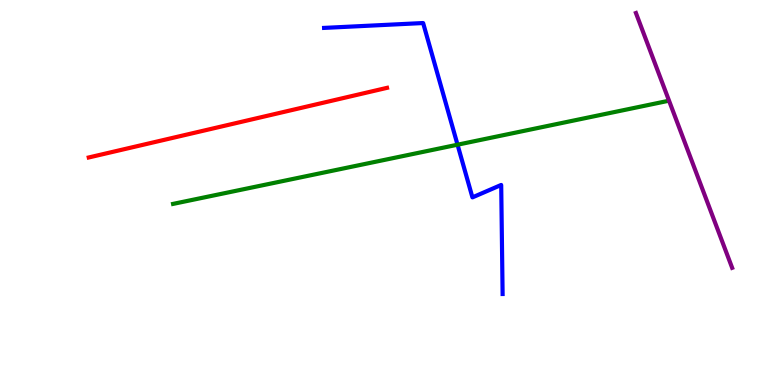[{'lines': ['blue', 'red'], 'intersections': []}, {'lines': ['green', 'red'], 'intersections': []}, {'lines': ['purple', 'red'], 'intersections': []}, {'lines': ['blue', 'green'], 'intersections': [{'x': 5.9, 'y': 6.24}]}, {'lines': ['blue', 'purple'], 'intersections': []}, {'lines': ['green', 'purple'], 'intersections': []}]